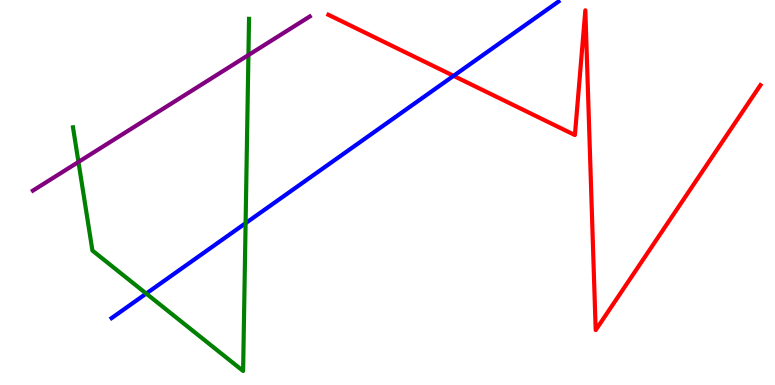[{'lines': ['blue', 'red'], 'intersections': [{'x': 5.85, 'y': 8.03}]}, {'lines': ['green', 'red'], 'intersections': []}, {'lines': ['purple', 'red'], 'intersections': []}, {'lines': ['blue', 'green'], 'intersections': [{'x': 1.89, 'y': 2.38}, {'x': 3.17, 'y': 4.2}]}, {'lines': ['blue', 'purple'], 'intersections': []}, {'lines': ['green', 'purple'], 'intersections': [{'x': 1.01, 'y': 5.79}, {'x': 3.21, 'y': 8.57}]}]